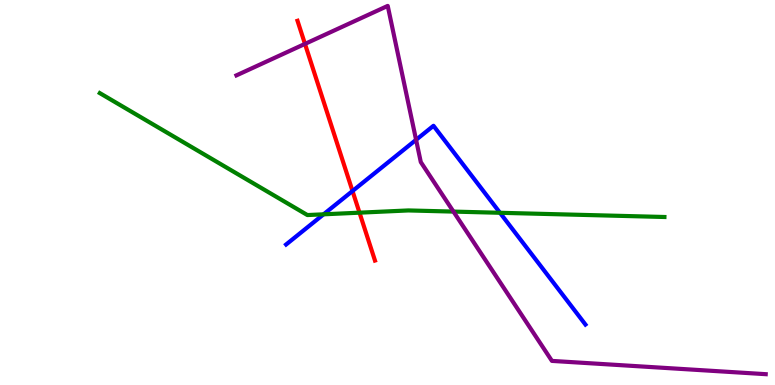[{'lines': ['blue', 'red'], 'intersections': [{'x': 4.55, 'y': 5.04}]}, {'lines': ['green', 'red'], 'intersections': [{'x': 4.64, 'y': 4.48}]}, {'lines': ['purple', 'red'], 'intersections': [{'x': 3.94, 'y': 8.86}]}, {'lines': ['blue', 'green'], 'intersections': [{'x': 4.18, 'y': 4.43}, {'x': 6.45, 'y': 4.47}]}, {'lines': ['blue', 'purple'], 'intersections': [{'x': 5.37, 'y': 6.37}]}, {'lines': ['green', 'purple'], 'intersections': [{'x': 5.85, 'y': 4.5}]}]